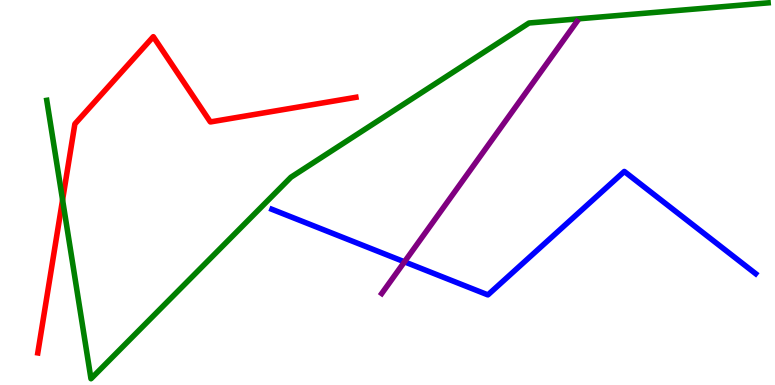[{'lines': ['blue', 'red'], 'intersections': []}, {'lines': ['green', 'red'], 'intersections': [{'x': 0.807, 'y': 4.81}]}, {'lines': ['purple', 'red'], 'intersections': []}, {'lines': ['blue', 'green'], 'intersections': []}, {'lines': ['blue', 'purple'], 'intersections': [{'x': 5.22, 'y': 3.2}]}, {'lines': ['green', 'purple'], 'intersections': []}]